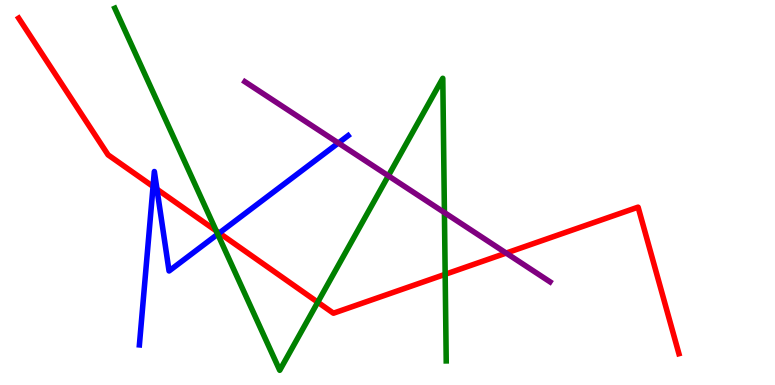[{'lines': ['blue', 'red'], 'intersections': [{'x': 1.97, 'y': 5.16}, {'x': 2.03, 'y': 5.08}, {'x': 2.83, 'y': 3.95}]}, {'lines': ['green', 'red'], 'intersections': [{'x': 2.79, 'y': 4.0}, {'x': 4.1, 'y': 2.15}, {'x': 5.74, 'y': 2.87}]}, {'lines': ['purple', 'red'], 'intersections': [{'x': 6.53, 'y': 3.43}]}, {'lines': ['blue', 'green'], 'intersections': [{'x': 2.81, 'y': 3.92}]}, {'lines': ['blue', 'purple'], 'intersections': [{'x': 4.37, 'y': 6.29}]}, {'lines': ['green', 'purple'], 'intersections': [{'x': 5.01, 'y': 5.43}, {'x': 5.73, 'y': 4.48}]}]